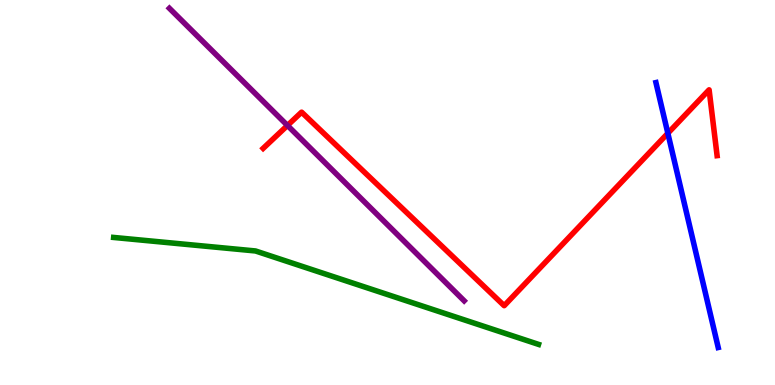[{'lines': ['blue', 'red'], 'intersections': [{'x': 8.62, 'y': 6.54}]}, {'lines': ['green', 'red'], 'intersections': []}, {'lines': ['purple', 'red'], 'intersections': [{'x': 3.71, 'y': 6.74}]}, {'lines': ['blue', 'green'], 'intersections': []}, {'lines': ['blue', 'purple'], 'intersections': []}, {'lines': ['green', 'purple'], 'intersections': []}]